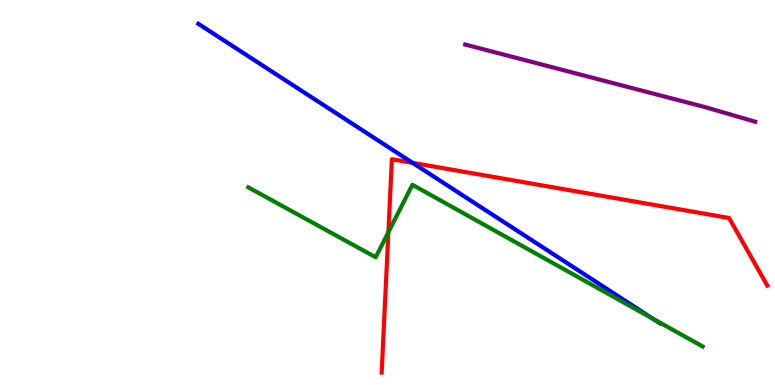[{'lines': ['blue', 'red'], 'intersections': [{'x': 5.32, 'y': 5.77}]}, {'lines': ['green', 'red'], 'intersections': [{'x': 5.01, 'y': 3.97}]}, {'lines': ['purple', 'red'], 'intersections': []}, {'lines': ['blue', 'green'], 'intersections': [{'x': 8.42, 'y': 1.72}]}, {'lines': ['blue', 'purple'], 'intersections': []}, {'lines': ['green', 'purple'], 'intersections': []}]